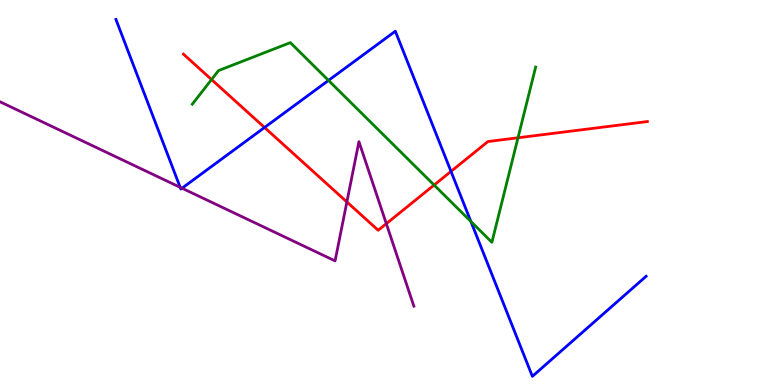[{'lines': ['blue', 'red'], 'intersections': [{'x': 3.41, 'y': 6.69}, {'x': 5.82, 'y': 5.55}]}, {'lines': ['green', 'red'], 'intersections': [{'x': 2.73, 'y': 7.93}, {'x': 5.6, 'y': 5.19}, {'x': 6.68, 'y': 6.42}]}, {'lines': ['purple', 'red'], 'intersections': [{'x': 4.48, 'y': 4.75}, {'x': 4.98, 'y': 4.19}]}, {'lines': ['blue', 'green'], 'intersections': [{'x': 4.24, 'y': 7.91}, {'x': 6.08, 'y': 4.25}]}, {'lines': ['blue', 'purple'], 'intersections': [{'x': 2.33, 'y': 5.13}, {'x': 2.35, 'y': 5.11}]}, {'lines': ['green', 'purple'], 'intersections': []}]